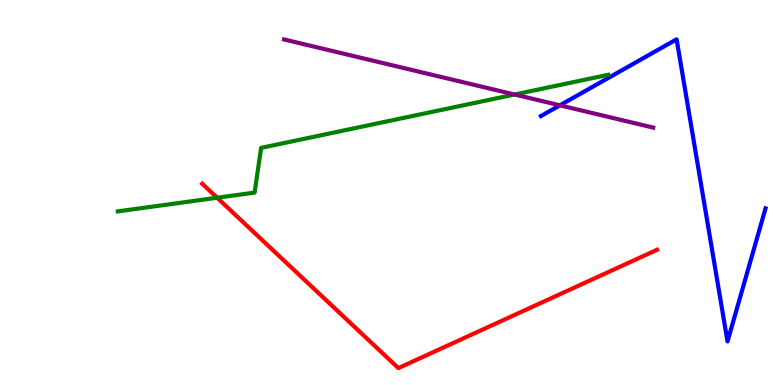[{'lines': ['blue', 'red'], 'intersections': []}, {'lines': ['green', 'red'], 'intersections': [{'x': 2.8, 'y': 4.86}]}, {'lines': ['purple', 'red'], 'intersections': []}, {'lines': ['blue', 'green'], 'intersections': []}, {'lines': ['blue', 'purple'], 'intersections': [{'x': 7.22, 'y': 7.26}]}, {'lines': ['green', 'purple'], 'intersections': [{'x': 6.64, 'y': 7.55}]}]